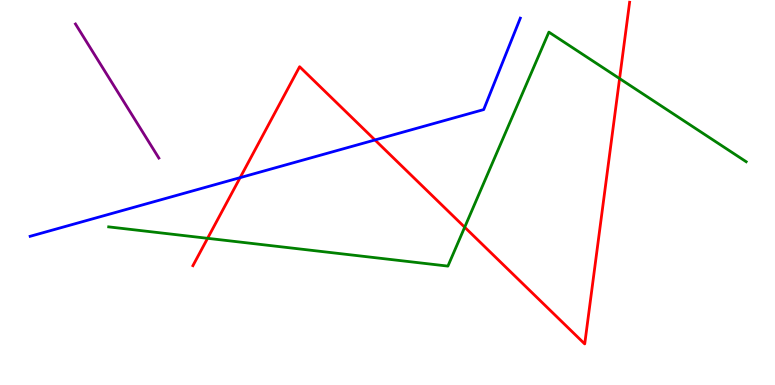[{'lines': ['blue', 'red'], 'intersections': [{'x': 3.1, 'y': 5.39}, {'x': 4.84, 'y': 6.36}]}, {'lines': ['green', 'red'], 'intersections': [{'x': 2.68, 'y': 3.81}, {'x': 6.0, 'y': 4.1}, {'x': 7.99, 'y': 7.96}]}, {'lines': ['purple', 'red'], 'intersections': []}, {'lines': ['blue', 'green'], 'intersections': []}, {'lines': ['blue', 'purple'], 'intersections': []}, {'lines': ['green', 'purple'], 'intersections': []}]